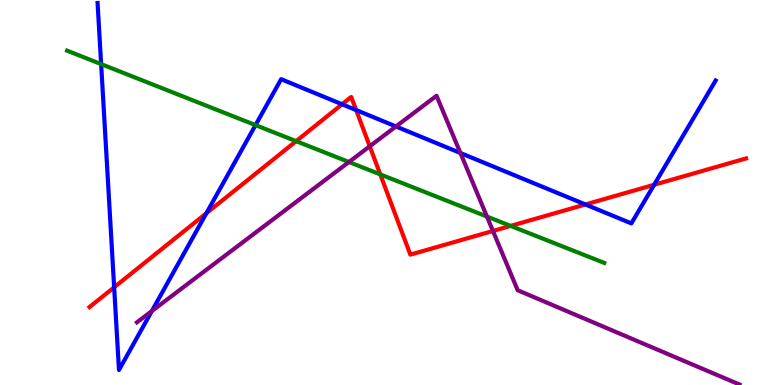[{'lines': ['blue', 'red'], 'intersections': [{'x': 1.47, 'y': 2.54}, {'x': 2.66, 'y': 4.46}, {'x': 4.41, 'y': 7.29}, {'x': 4.6, 'y': 7.14}, {'x': 7.55, 'y': 4.69}, {'x': 8.44, 'y': 5.2}]}, {'lines': ['green', 'red'], 'intersections': [{'x': 3.82, 'y': 6.33}, {'x': 4.91, 'y': 5.47}, {'x': 6.59, 'y': 4.13}]}, {'lines': ['purple', 'red'], 'intersections': [{'x': 4.77, 'y': 6.2}, {'x': 6.36, 'y': 4.0}]}, {'lines': ['blue', 'green'], 'intersections': [{'x': 1.31, 'y': 8.33}, {'x': 3.3, 'y': 6.75}]}, {'lines': ['blue', 'purple'], 'intersections': [{'x': 1.96, 'y': 1.92}, {'x': 5.11, 'y': 6.72}, {'x': 5.94, 'y': 6.03}]}, {'lines': ['green', 'purple'], 'intersections': [{'x': 4.5, 'y': 5.79}, {'x': 6.28, 'y': 4.38}]}]